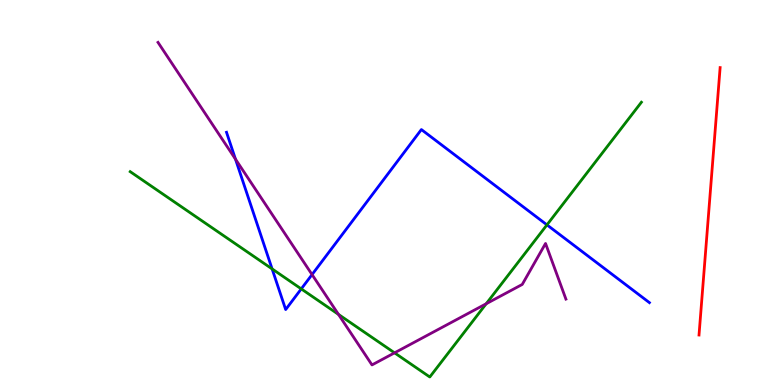[{'lines': ['blue', 'red'], 'intersections': []}, {'lines': ['green', 'red'], 'intersections': []}, {'lines': ['purple', 'red'], 'intersections': []}, {'lines': ['blue', 'green'], 'intersections': [{'x': 3.51, 'y': 3.02}, {'x': 3.89, 'y': 2.5}, {'x': 7.06, 'y': 4.16}]}, {'lines': ['blue', 'purple'], 'intersections': [{'x': 3.04, 'y': 5.87}, {'x': 4.03, 'y': 2.87}]}, {'lines': ['green', 'purple'], 'intersections': [{'x': 4.37, 'y': 1.83}, {'x': 5.09, 'y': 0.835}, {'x': 6.27, 'y': 2.11}]}]